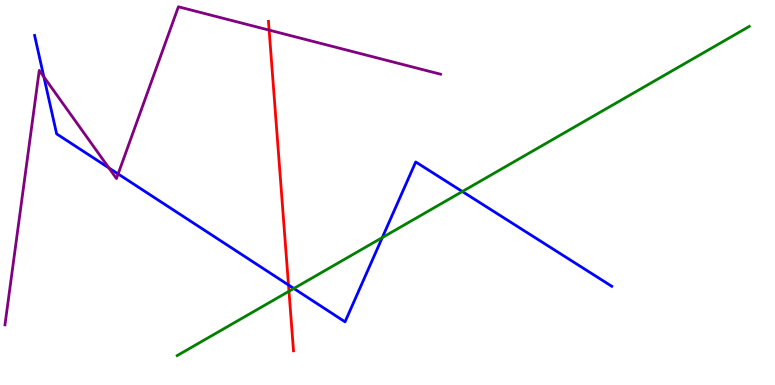[{'lines': ['blue', 'red'], 'intersections': [{'x': 3.72, 'y': 2.6}]}, {'lines': ['green', 'red'], 'intersections': [{'x': 3.73, 'y': 2.43}]}, {'lines': ['purple', 'red'], 'intersections': [{'x': 3.47, 'y': 9.22}]}, {'lines': ['blue', 'green'], 'intersections': [{'x': 3.79, 'y': 2.51}, {'x': 4.93, 'y': 3.83}, {'x': 5.97, 'y': 5.03}]}, {'lines': ['blue', 'purple'], 'intersections': [{'x': 0.566, 'y': 8.0}, {'x': 1.41, 'y': 5.64}, {'x': 1.52, 'y': 5.48}]}, {'lines': ['green', 'purple'], 'intersections': []}]